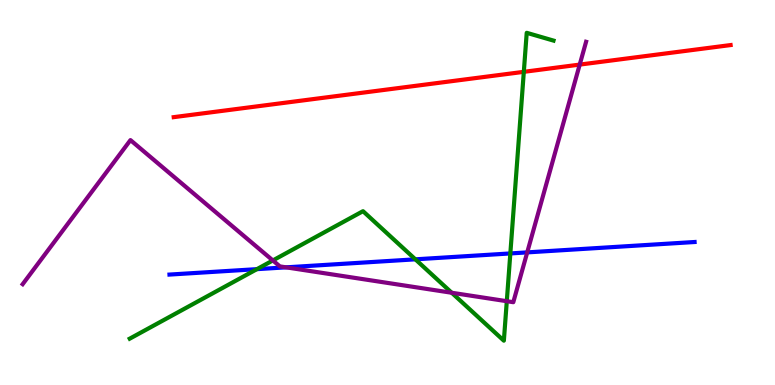[{'lines': ['blue', 'red'], 'intersections': []}, {'lines': ['green', 'red'], 'intersections': [{'x': 6.76, 'y': 8.13}]}, {'lines': ['purple', 'red'], 'intersections': [{'x': 7.48, 'y': 8.32}]}, {'lines': ['blue', 'green'], 'intersections': [{'x': 3.31, 'y': 3.01}, {'x': 5.36, 'y': 3.26}, {'x': 6.59, 'y': 3.42}]}, {'lines': ['blue', 'purple'], 'intersections': [{'x': 3.69, 'y': 3.06}, {'x': 6.8, 'y': 3.44}]}, {'lines': ['green', 'purple'], 'intersections': [{'x': 3.52, 'y': 3.24}, {'x': 5.83, 'y': 2.4}, {'x': 6.54, 'y': 2.18}]}]